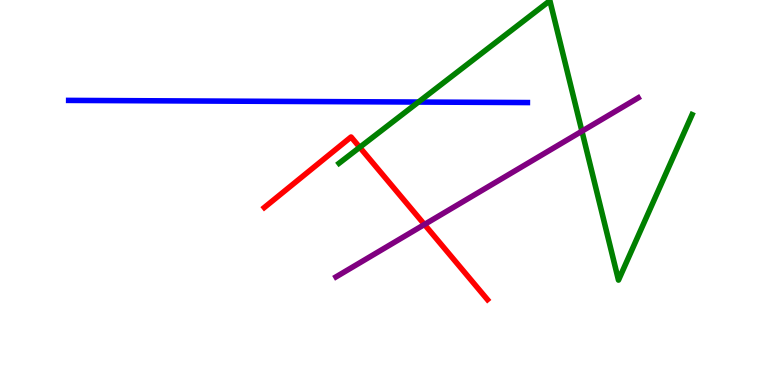[{'lines': ['blue', 'red'], 'intersections': []}, {'lines': ['green', 'red'], 'intersections': [{'x': 4.64, 'y': 6.17}]}, {'lines': ['purple', 'red'], 'intersections': [{'x': 5.48, 'y': 4.17}]}, {'lines': ['blue', 'green'], 'intersections': [{'x': 5.4, 'y': 7.35}]}, {'lines': ['blue', 'purple'], 'intersections': []}, {'lines': ['green', 'purple'], 'intersections': [{'x': 7.51, 'y': 6.59}]}]